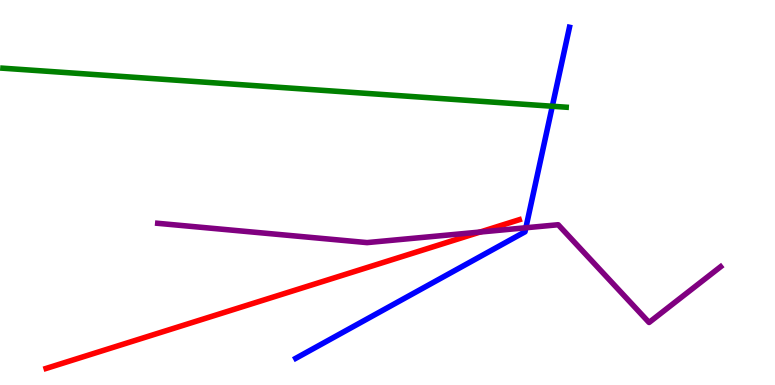[{'lines': ['blue', 'red'], 'intersections': []}, {'lines': ['green', 'red'], 'intersections': []}, {'lines': ['purple', 'red'], 'intersections': [{'x': 6.19, 'y': 3.97}]}, {'lines': ['blue', 'green'], 'intersections': [{'x': 7.13, 'y': 7.24}]}, {'lines': ['blue', 'purple'], 'intersections': [{'x': 6.79, 'y': 4.08}]}, {'lines': ['green', 'purple'], 'intersections': []}]